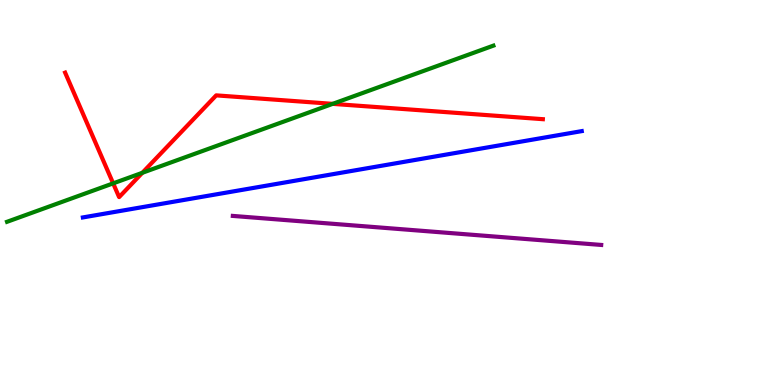[{'lines': ['blue', 'red'], 'intersections': []}, {'lines': ['green', 'red'], 'intersections': [{'x': 1.46, 'y': 5.24}, {'x': 1.84, 'y': 5.51}, {'x': 4.29, 'y': 7.3}]}, {'lines': ['purple', 'red'], 'intersections': []}, {'lines': ['blue', 'green'], 'intersections': []}, {'lines': ['blue', 'purple'], 'intersections': []}, {'lines': ['green', 'purple'], 'intersections': []}]